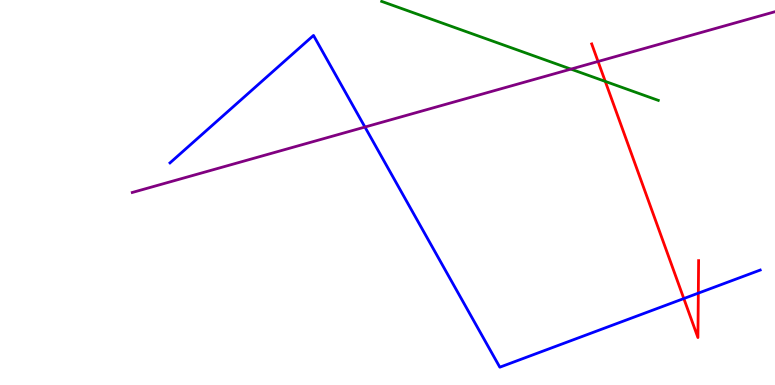[{'lines': ['blue', 'red'], 'intersections': [{'x': 8.82, 'y': 2.25}, {'x': 9.01, 'y': 2.39}]}, {'lines': ['green', 'red'], 'intersections': [{'x': 7.81, 'y': 7.89}]}, {'lines': ['purple', 'red'], 'intersections': [{'x': 7.72, 'y': 8.4}]}, {'lines': ['blue', 'green'], 'intersections': []}, {'lines': ['blue', 'purple'], 'intersections': [{'x': 4.71, 'y': 6.7}]}, {'lines': ['green', 'purple'], 'intersections': [{'x': 7.37, 'y': 8.2}]}]